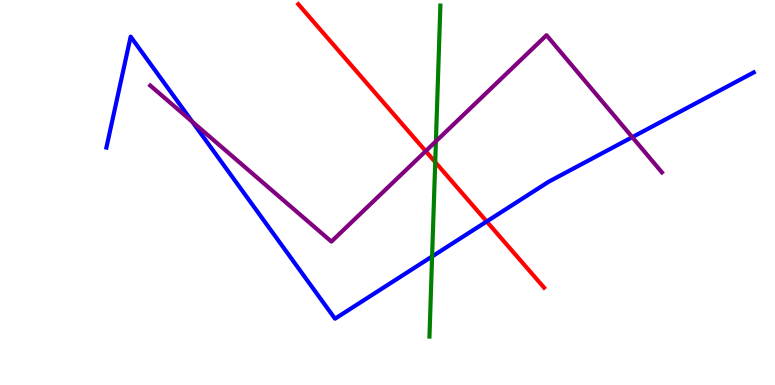[{'lines': ['blue', 'red'], 'intersections': [{'x': 6.28, 'y': 4.25}]}, {'lines': ['green', 'red'], 'intersections': [{'x': 5.62, 'y': 5.79}]}, {'lines': ['purple', 'red'], 'intersections': [{'x': 5.49, 'y': 6.07}]}, {'lines': ['blue', 'green'], 'intersections': [{'x': 5.58, 'y': 3.34}]}, {'lines': ['blue', 'purple'], 'intersections': [{'x': 2.48, 'y': 6.84}, {'x': 8.16, 'y': 6.44}]}, {'lines': ['green', 'purple'], 'intersections': [{'x': 5.62, 'y': 6.33}]}]